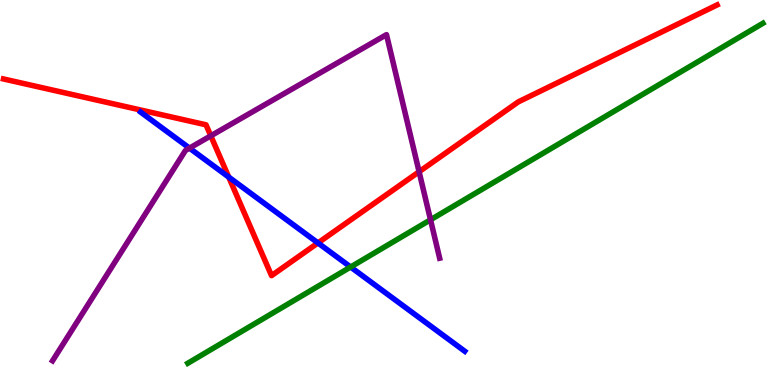[{'lines': ['blue', 'red'], 'intersections': [{'x': 2.95, 'y': 5.4}, {'x': 4.1, 'y': 3.69}]}, {'lines': ['green', 'red'], 'intersections': []}, {'lines': ['purple', 'red'], 'intersections': [{'x': 2.72, 'y': 6.47}, {'x': 5.41, 'y': 5.54}]}, {'lines': ['blue', 'green'], 'intersections': [{'x': 4.52, 'y': 3.06}]}, {'lines': ['blue', 'purple'], 'intersections': [{'x': 2.44, 'y': 6.15}]}, {'lines': ['green', 'purple'], 'intersections': [{'x': 5.56, 'y': 4.29}]}]